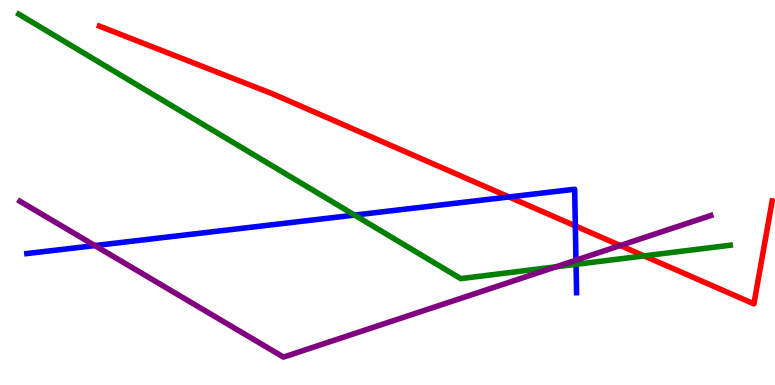[{'lines': ['blue', 'red'], 'intersections': [{'x': 6.57, 'y': 4.88}, {'x': 7.42, 'y': 4.13}]}, {'lines': ['green', 'red'], 'intersections': [{'x': 8.31, 'y': 3.35}]}, {'lines': ['purple', 'red'], 'intersections': [{'x': 8.0, 'y': 3.62}]}, {'lines': ['blue', 'green'], 'intersections': [{'x': 4.58, 'y': 4.41}, {'x': 7.43, 'y': 3.13}]}, {'lines': ['blue', 'purple'], 'intersections': [{'x': 1.22, 'y': 3.62}, {'x': 7.43, 'y': 3.24}]}, {'lines': ['green', 'purple'], 'intersections': [{'x': 7.17, 'y': 3.07}]}]